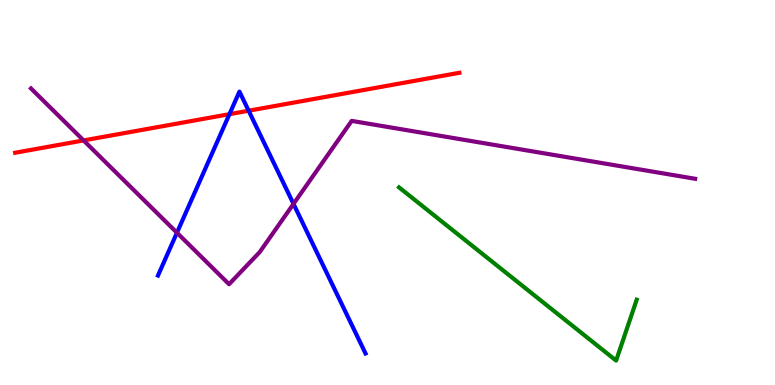[{'lines': ['blue', 'red'], 'intersections': [{'x': 2.96, 'y': 7.03}, {'x': 3.21, 'y': 7.12}]}, {'lines': ['green', 'red'], 'intersections': []}, {'lines': ['purple', 'red'], 'intersections': [{'x': 1.08, 'y': 6.35}]}, {'lines': ['blue', 'green'], 'intersections': []}, {'lines': ['blue', 'purple'], 'intersections': [{'x': 2.28, 'y': 3.96}, {'x': 3.79, 'y': 4.7}]}, {'lines': ['green', 'purple'], 'intersections': []}]